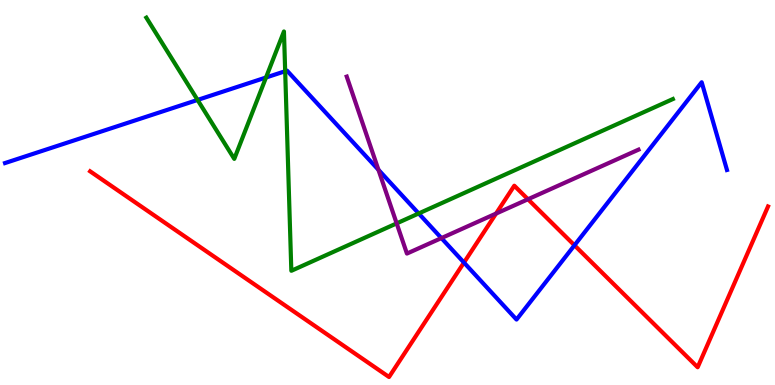[{'lines': ['blue', 'red'], 'intersections': [{'x': 5.99, 'y': 3.18}, {'x': 7.41, 'y': 3.63}]}, {'lines': ['green', 'red'], 'intersections': []}, {'lines': ['purple', 'red'], 'intersections': [{'x': 6.4, 'y': 4.45}, {'x': 6.81, 'y': 4.82}]}, {'lines': ['blue', 'green'], 'intersections': [{'x': 2.55, 'y': 7.4}, {'x': 3.43, 'y': 7.99}, {'x': 3.68, 'y': 8.15}, {'x': 5.4, 'y': 4.46}]}, {'lines': ['blue', 'purple'], 'intersections': [{'x': 4.88, 'y': 5.59}, {'x': 5.7, 'y': 3.82}]}, {'lines': ['green', 'purple'], 'intersections': [{'x': 5.12, 'y': 4.2}]}]